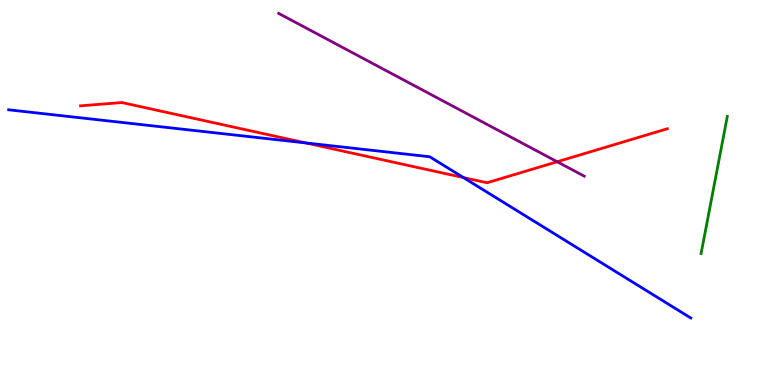[{'lines': ['blue', 'red'], 'intersections': [{'x': 3.94, 'y': 6.29}, {'x': 5.98, 'y': 5.39}]}, {'lines': ['green', 'red'], 'intersections': []}, {'lines': ['purple', 'red'], 'intersections': [{'x': 7.19, 'y': 5.8}]}, {'lines': ['blue', 'green'], 'intersections': []}, {'lines': ['blue', 'purple'], 'intersections': []}, {'lines': ['green', 'purple'], 'intersections': []}]